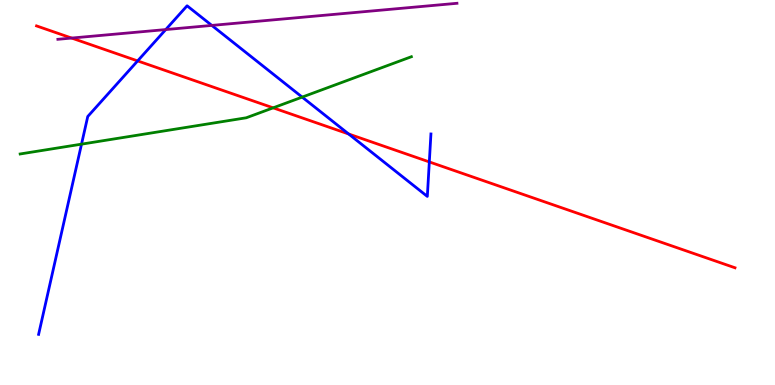[{'lines': ['blue', 'red'], 'intersections': [{'x': 1.78, 'y': 8.42}, {'x': 4.5, 'y': 6.52}, {'x': 5.54, 'y': 5.79}]}, {'lines': ['green', 'red'], 'intersections': [{'x': 3.52, 'y': 7.2}]}, {'lines': ['purple', 'red'], 'intersections': [{'x': 0.924, 'y': 9.01}]}, {'lines': ['blue', 'green'], 'intersections': [{'x': 1.05, 'y': 6.26}, {'x': 3.9, 'y': 7.48}]}, {'lines': ['blue', 'purple'], 'intersections': [{'x': 2.14, 'y': 9.23}, {'x': 2.73, 'y': 9.34}]}, {'lines': ['green', 'purple'], 'intersections': []}]